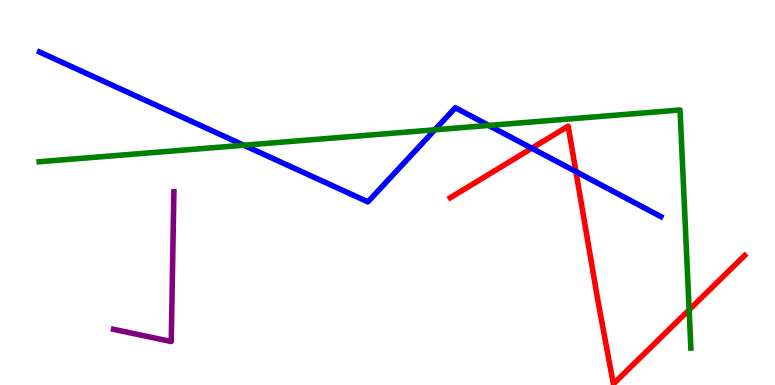[{'lines': ['blue', 'red'], 'intersections': [{'x': 6.86, 'y': 6.15}, {'x': 7.43, 'y': 5.54}]}, {'lines': ['green', 'red'], 'intersections': [{'x': 8.89, 'y': 1.95}]}, {'lines': ['purple', 'red'], 'intersections': []}, {'lines': ['blue', 'green'], 'intersections': [{'x': 3.15, 'y': 6.23}, {'x': 5.61, 'y': 6.63}, {'x': 6.31, 'y': 6.74}]}, {'lines': ['blue', 'purple'], 'intersections': []}, {'lines': ['green', 'purple'], 'intersections': []}]